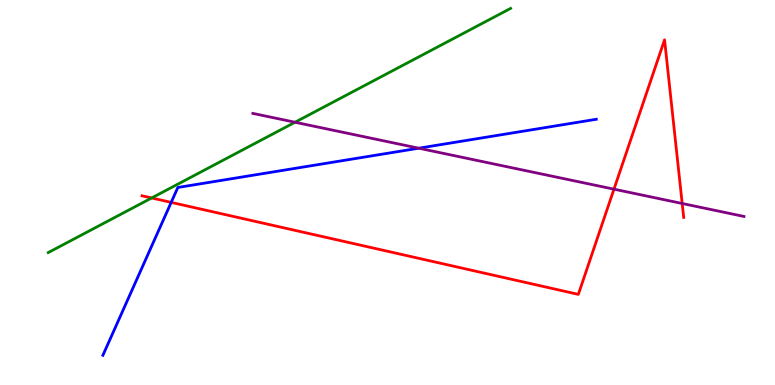[{'lines': ['blue', 'red'], 'intersections': [{'x': 2.21, 'y': 4.74}]}, {'lines': ['green', 'red'], 'intersections': [{'x': 1.96, 'y': 4.86}]}, {'lines': ['purple', 'red'], 'intersections': [{'x': 7.92, 'y': 5.09}, {'x': 8.8, 'y': 4.71}]}, {'lines': ['blue', 'green'], 'intersections': []}, {'lines': ['blue', 'purple'], 'intersections': [{'x': 5.4, 'y': 6.15}]}, {'lines': ['green', 'purple'], 'intersections': [{'x': 3.81, 'y': 6.82}]}]